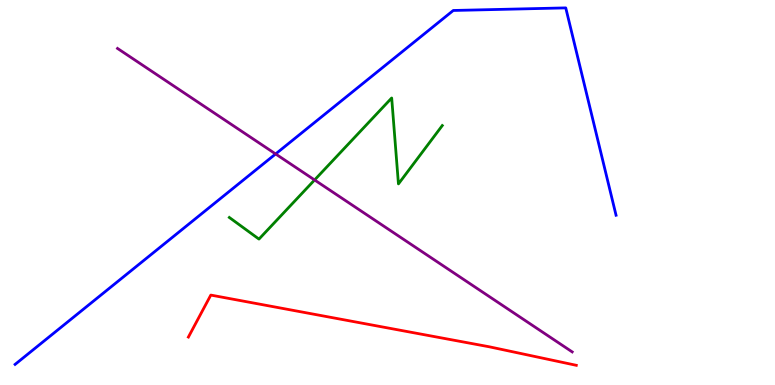[{'lines': ['blue', 'red'], 'intersections': []}, {'lines': ['green', 'red'], 'intersections': []}, {'lines': ['purple', 'red'], 'intersections': []}, {'lines': ['blue', 'green'], 'intersections': []}, {'lines': ['blue', 'purple'], 'intersections': [{'x': 3.56, 'y': 6.0}]}, {'lines': ['green', 'purple'], 'intersections': [{'x': 4.06, 'y': 5.33}]}]